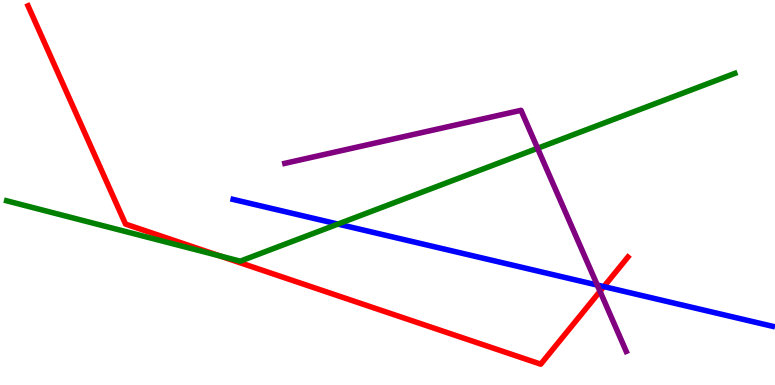[{'lines': ['blue', 'red'], 'intersections': [{'x': 7.79, 'y': 2.56}]}, {'lines': ['green', 'red'], 'intersections': [{'x': 2.84, 'y': 3.35}]}, {'lines': ['purple', 'red'], 'intersections': [{'x': 7.74, 'y': 2.43}]}, {'lines': ['blue', 'green'], 'intersections': [{'x': 4.36, 'y': 4.18}]}, {'lines': ['blue', 'purple'], 'intersections': [{'x': 7.71, 'y': 2.6}]}, {'lines': ['green', 'purple'], 'intersections': [{'x': 6.94, 'y': 6.15}]}]